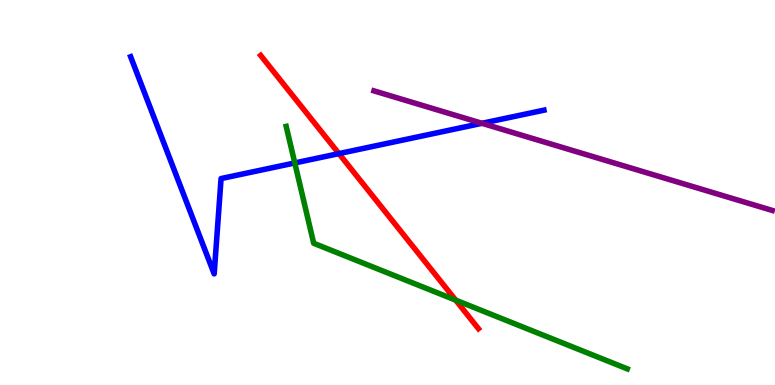[{'lines': ['blue', 'red'], 'intersections': [{'x': 4.37, 'y': 6.01}]}, {'lines': ['green', 'red'], 'intersections': [{'x': 5.88, 'y': 2.2}]}, {'lines': ['purple', 'red'], 'intersections': []}, {'lines': ['blue', 'green'], 'intersections': [{'x': 3.8, 'y': 5.77}]}, {'lines': ['blue', 'purple'], 'intersections': [{'x': 6.22, 'y': 6.8}]}, {'lines': ['green', 'purple'], 'intersections': []}]